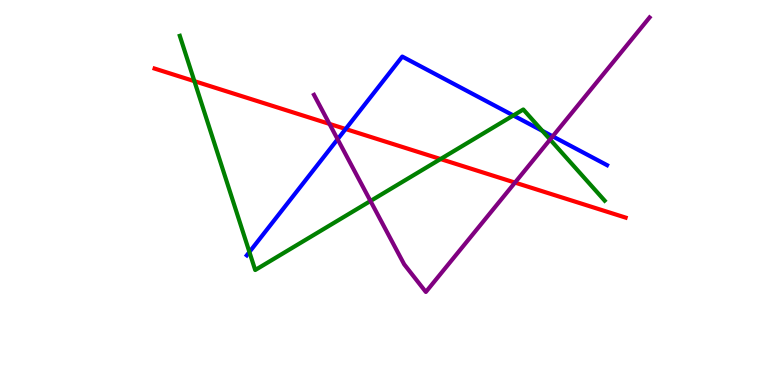[{'lines': ['blue', 'red'], 'intersections': [{'x': 4.46, 'y': 6.65}]}, {'lines': ['green', 'red'], 'intersections': [{'x': 2.51, 'y': 7.89}, {'x': 5.68, 'y': 5.87}]}, {'lines': ['purple', 'red'], 'intersections': [{'x': 4.25, 'y': 6.78}, {'x': 6.64, 'y': 5.26}]}, {'lines': ['blue', 'green'], 'intersections': [{'x': 3.22, 'y': 3.45}, {'x': 6.62, 'y': 7.0}, {'x': 7.0, 'y': 6.6}]}, {'lines': ['blue', 'purple'], 'intersections': [{'x': 4.36, 'y': 6.38}, {'x': 7.13, 'y': 6.46}]}, {'lines': ['green', 'purple'], 'intersections': [{'x': 4.78, 'y': 4.78}, {'x': 7.1, 'y': 6.38}]}]